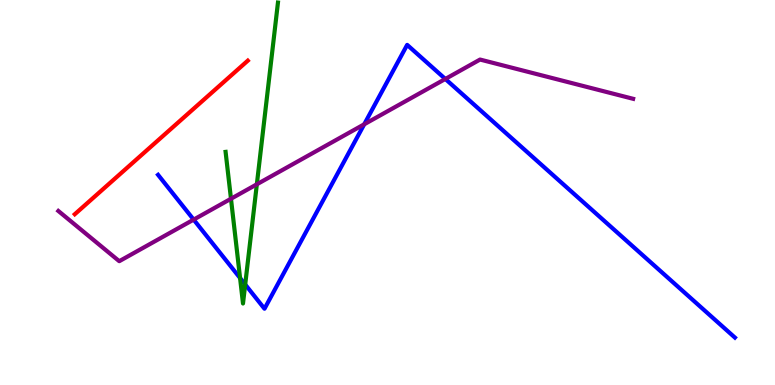[{'lines': ['blue', 'red'], 'intersections': []}, {'lines': ['green', 'red'], 'intersections': []}, {'lines': ['purple', 'red'], 'intersections': []}, {'lines': ['blue', 'green'], 'intersections': [{'x': 3.1, 'y': 2.78}, {'x': 3.16, 'y': 2.61}]}, {'lines': ['blue', 'purple'], 'intersections': [{'x': 2.5, 'y': 4.3}, {'x': 4.7, 'y': 6.77}, {'x': 5.75, 'y': 7.95}]}, {'lines': ['green', 'purple'], 'intersections': [{'x': 2.98, 'y': 4.84}, {'x': 3.31, 'y': 5.21}]}]